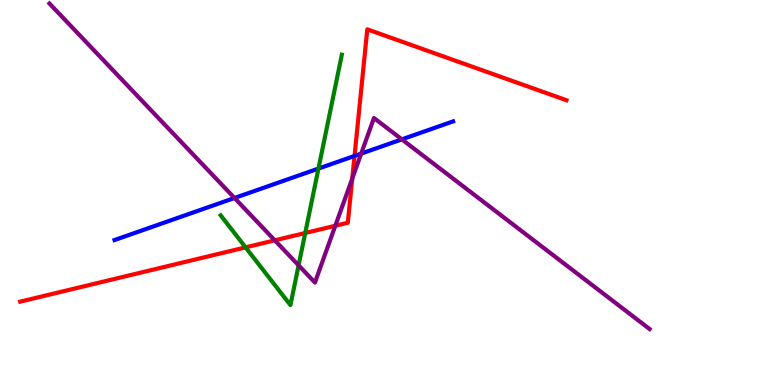[{'lines': ['blue', 'red'], 'intersections': [{'x': 4.57, 'y': 5.95}]}, {'lines': ['green', 'red'], 'intersections': [{'x': 3.17, 'y': 3.57}, {'x': 3.94, 'y': 3.95}]}, {'lines': ['purple', 'red'], 'intersections': [{'x': 3.55, 'y': 3.76}, {'x': 4.33, 'y': 4.14}, {'x': 4.55, 'y': 5.36}]}, {'lines': ['blue', 'green'], 'intersections': [{'x': 4.11, 'y': 5.62}]}, {'lines': ['blue', 'purple'], 'intersections': [{'x': 3.03, 'y': 4.86}, {'x': 4.66, 'y': 6.01}, {'x': 5.19, 'y': 6.38}]}, {'lines': ['green', 'purple'], 'intersections': [{'x': 3.85, 'y': 3.11}]}]